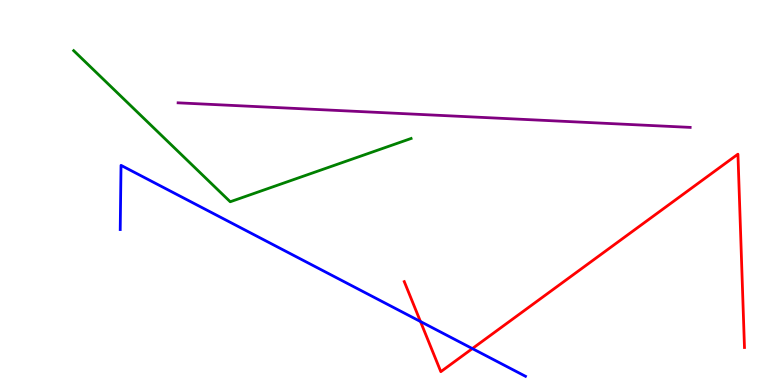[{'lines': ['blue', 'red'], 'intersections': [{'x': 5.43, 'y': 1.65}, {'x': 6.09, 'y': 0.946}]}, {'lines': ['green', 'red'], 'intersections': []}, {'lines': ['purple', 'red'], 'intersections': []}, {'lines': ['blue', 'green'], 'intersections': []}, {'lines': ['blue', 'purple'], 'intersections': []}, {'lines': ['green', 'purple'], 'intersections': []}]